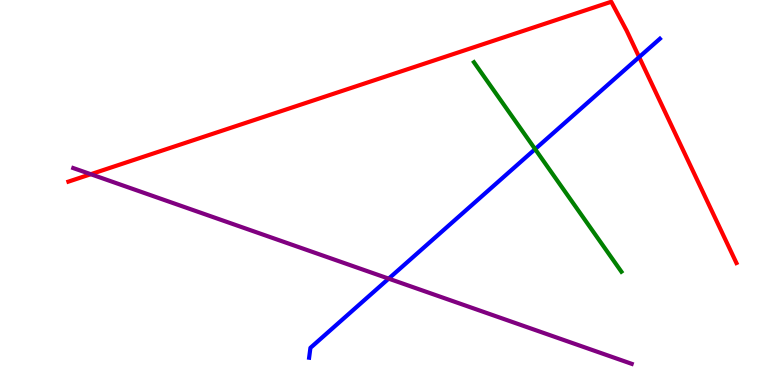[{'lines': ['blue', 'red'], 'intersections': [{'x': 8.25, 'y': 8.52}]}, {'lines': ['green', 'red'], 'intersections': []}, {'lines': ['purple', 'red'], 'intersections': [{'x': 1.17, 'y': 5.47}]}, {'lines': ['blue', 'green'], 'intersections': [{'x': 6.9, 'y': 6.13}]}, {'lines': ['blue', 'purple'], 'intersections': [{'x': 5.02, 'y': 2.76}]}, {'lines': ['green', 'purple'], 'intersections': []}]